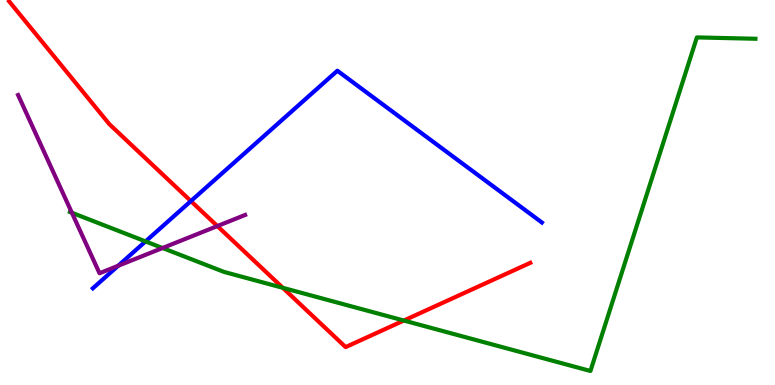[{'lines': ['blue', 'red'], 'intersections': [{'x': 2.46, 'y': 4.78}]}, {'lines': ['green', 'red'], 'intersections': [{'x': 3.65, 'y': 2.52}, {'x': 5.21, 'y': 1.67}]}, {'lines': ['purple', 'red'], 'intersections': [{'x': 2.8, 'y': 4.13}]}, {'lines': ['blue', 'green'], 'intersections': [{'x': 1.88, 'y': 3.73}]}, {'lines': ['blue', 'purple'], 'intersections': [{'x': 1.52, 'y': 3.1}]}, {'lines': ['green', 'purple'], 'intersections': [{'x': 0.927, 'y': 4.47}, {'x': 2.1, 'y': 3.56}]}]